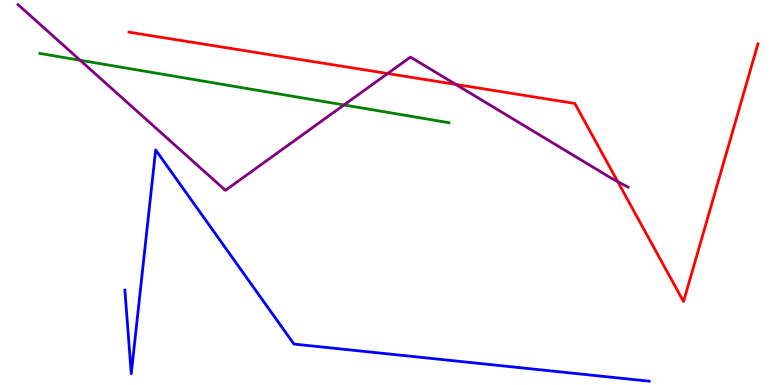[{'lines': ['blue', 'red'], 'intersections': []}, {'lines': ['green', 'red'], 'intersections': []}, {'lines': ['purple', 'red'], 'intersections': [{'x': 5.0, 'y': 8.09}, {'x': 5.88, 'y': 7.81}, {'x': 7.97, 'y': 5.28}]}, {'lines': ['blue', 'green'], 'intersections': []}, {'lines': ['blue', 'purple'], 'intersections': []}, {'lines': ['green', 'purple'], 'intersections': [{'x': 1.03, 'y': 8.43}, {'x': 4.44, 'y': 7.27}]}]